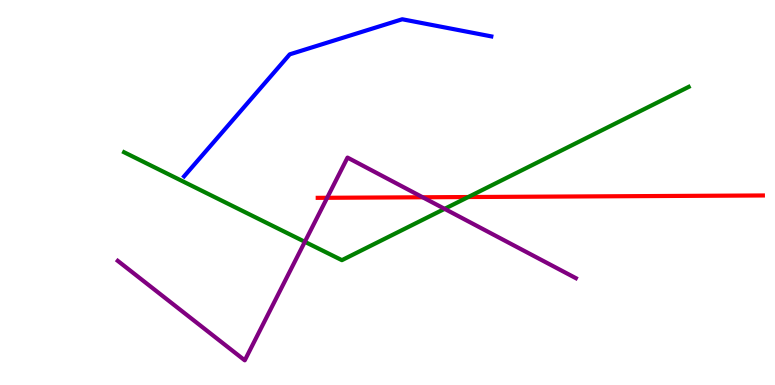[{'lines': ['blue', 'red'], 'intersections': []}, {'lines': ['green', 'red'], 'intersections': [{'x': 6.04, 'y': 4.88}]}, {'lines': ['purple', 'red'], 'intersections': [{'x': 4.22, 'y': 4.86}, {'x': 5.45, 'y': 4.88}]}, {'lines': ['blue', 'green'], 'intersections': []}, {'lines': ['blue', 'purple'], 'intersections': []}, {'lines': ['green', 'purple'], 'intersections': [{'x': 3.93, 'y': 3.72}, {'x': 5.74, 'y': 4.58}]}]